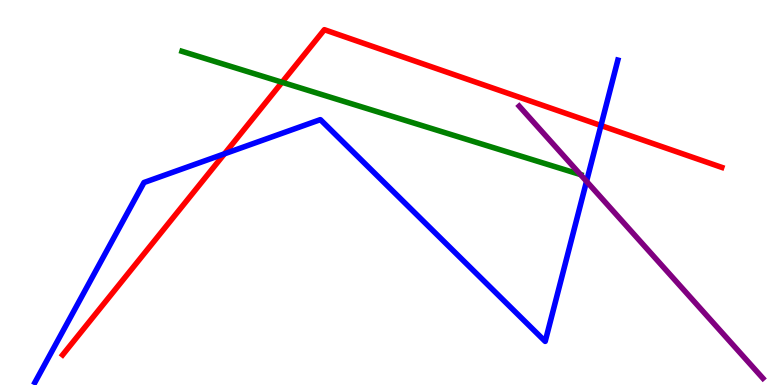[{'lines': ['blue', 'red'], 'intersections': [{'x': 2.9, 'y': 6.0}, {'x': 7.75, 'y': 6.74}]}, {'lines': ['green', 'red'], 'intersections': [{'x': 3.64, 'y': 7.86}]}, {'lines': ['purple', 'red'], 'intersections': []}, {'lines': ['blue', 'green'], 'intersections': []}, {'lines': ['blue', 'purple'], 'intersections': [{'x': 7.57, 'y': 5.29}]}, {'lines': ['green', 'purple'], 'intersections': [{'x': 7.49, 'y': 5.47}]}]